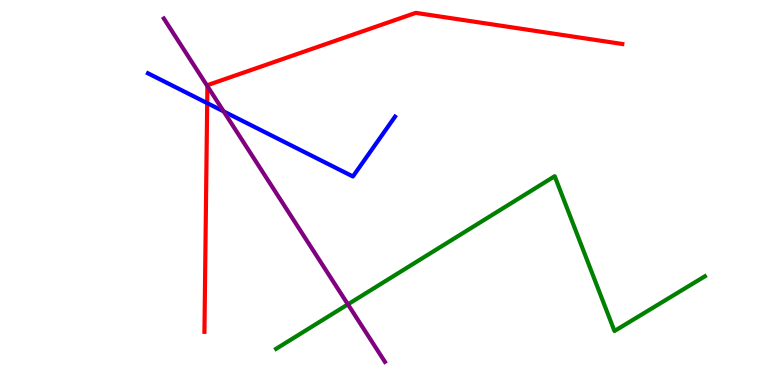[{'lines': ['blue', 'red'], 'intersections': [{'x': 2.67, 'y': 7.32}]}, {'lines': ['green', 'red'], 'intersections': []}, {'lines': ['purple', 'red'], 'intersections': [{'x': 2.68, 'y': 7.76}]}, {'lines': ['blue', 'green'], 'intersections': []}, {'lines': ['blue', 'purple'], 'intersections': [{'x': 2.89, 'y': 7.11}]}, {'lines': ['green', 'purple'], 'intersections': [{'x': 4.49, 'y': 2.1}]}]